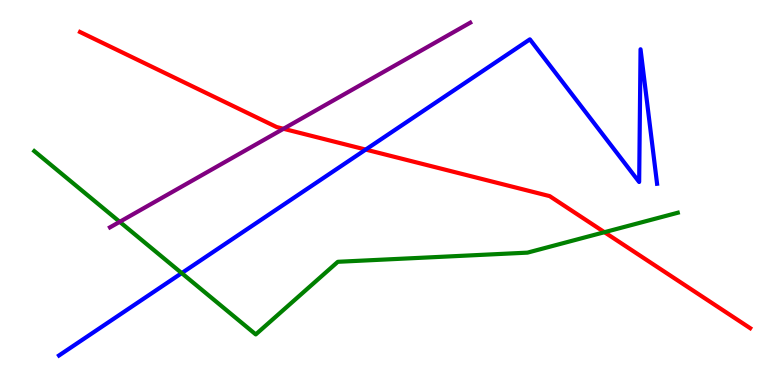[{'lines': ['blue', 'red'], 'intersections': [{'x': 4.72, 'y': 6.11}]}, {'lines': ['green', 'red'], 'intersections': [{'x': 7.8, 'y': 3.97}]}, {'lines': ['purple', 'red'], 'intersections': [{'x': 3.66, 'y': 6.66}]}, {'lines': ['blue', 'green'], 'intersections': [{'x': 2.34, 'y': 2.91}]}, {'lines': ['blue', 'purple'], 'intersections': []}, {'lines': ['green', 'purple'], 'intersections': [{'x': 1.54, 'y': 4.24}]}]